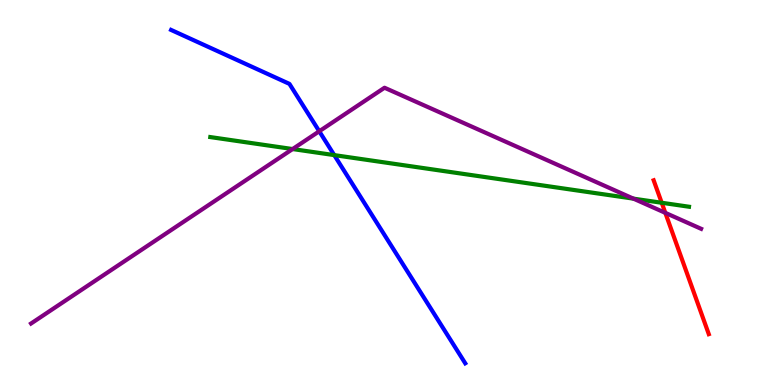[{'lines': ['blue', 'red'], 'intersections': []}, {'lines': ['green', 'red'], 'intersections': [{'x': 8.54, 'y': 4.73}]}, {'lines': ['purple', 'red'], 'intersections': [{'x': 8.58, 'y': 4.47}]}, {'lines': ['blue', 'green'], 'intersections': [{'x': 4.31, 'y': 5.97}]}, {'lines': ['blue', 'purple'], 'intersections': [{'x': 4.12, 'y': 6.59}]}, {'lines': ['green', 'purple'], 'intersections': [{'x': 3.78, 'y': 6.13}, {'x': 8.17, 'y': 4.84}]}]